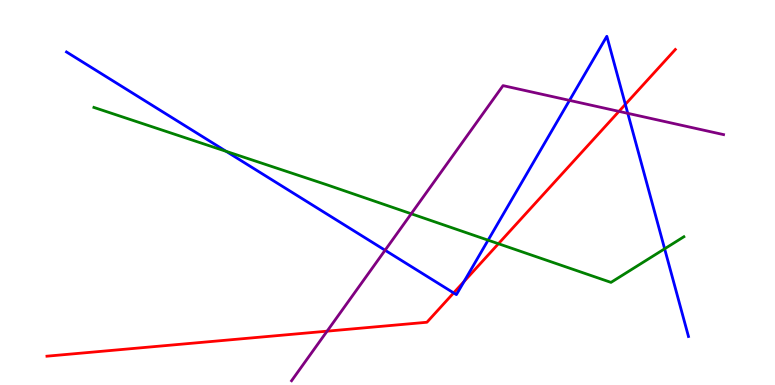[{'lines': ['blue', 'red'], 'intersections': [{'x': 5.85, 'y': 2.39}, {'x': 5.99, 'y': 2.69}, {'x': 8.07, 'y': 7.29}]}, {'lines': ['green', 'red'], 'intersections': [{'x': 6.43, 'y': 3.67}]}, {'lines': ['purple', 'red'], 'intersections': [{'x': 4.22, 'y': 1.4}, {'x': 7.99, 'y': 7.11}]}, {'lines': ['blue', 'green'], 'intersections': [{'x': 2.92, 'y': 6.07}, {'x': 6.3, 'y': 3.76}, {'x': 8.58, 'y': 3.54}]}, {'lines': ['blue', 'purple'], 'intersections': [{'x': 4.97, 'y': 3.5}, {'x': 7.35, 'y': 7.39}, {'x': 8.1, 'y': 7.06}]}, {'lines': ['green', 'purple'], 'intersections': [{'x': 5.31, 'y': 4.45}]}]